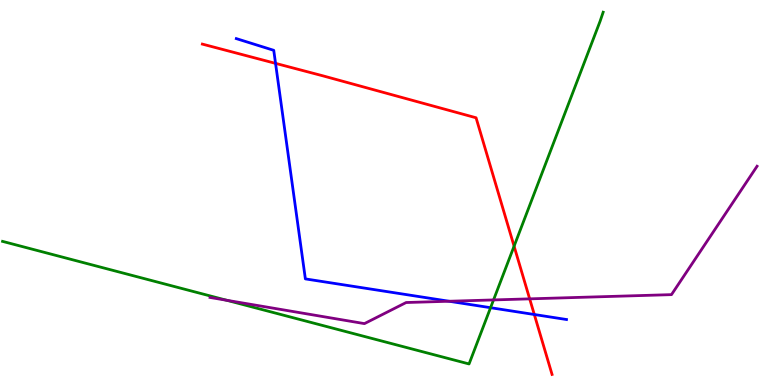[{'lines': ['blue', 'red'], 'intersections': [{'x': 3.56, 'y': 8.35}, {'x': 6.89, 'y': 1.83}]}, {'lines': ['green', 'red'], 'intersections': [{'x': 6.63, 'y': 3.61}]}, {'lines': ['purple', 'red'], 'intersections': [{'x': 6.83, 'y': 2.24}]}, {'lines': ['blue', 'green'], 'intersections': [{'x': 6.33, 'y': 2.01}]}, {'lines': ['blue', 'purple'], 'intersections': [{'x': 5.79, 'y': 2.18}]}, {'lines': ['green', 'purple'], 'intersections': [{'x': 2.93, 'y': 2.2}, {'x': 6.37, 'y': 2.21}]}]